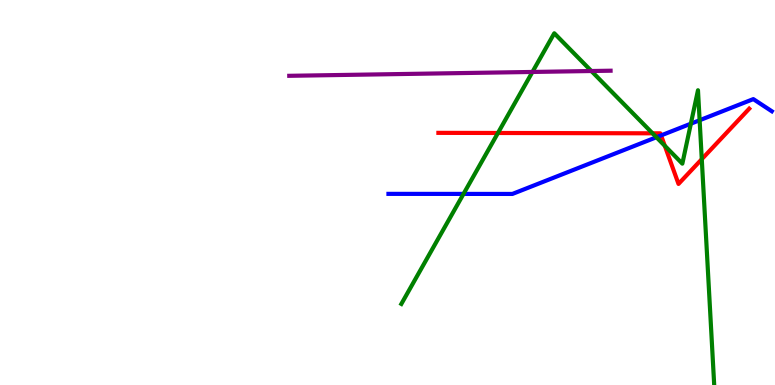[{'lines': ['blue', 'red'], 'intersections': [{'x': 8.53, 'y': 6.48}]}, {'lines': ['green', 'red'], 'intersections': [{'x': 6.43, 'y': 6.55}, {'x': 8.42, 'y': 6.54}, {'x': 8.58, 'y': 6.21}, {'x': 9.06, 'y': 5.87}]}, {'lines': ['purple', 'red'], 'intersections': []}, {'lines': ['blue', 'green'], 'intersections': [{'x': 5.98, 'y': 4.96}, {'x': 8.47, 'y': 6.44}, {'x': 8.91, 'y': 6.79}, {'x': 9.03, 'y': 6.88}]}, {'lines': ['blue', 'purple'], 'intersections': []}, {'lines': ['green', 'purple'], 'intersections': [{'x': 6.87, 'y': 8.13}, {'x': 7.63, 'y': 8.16}]}]